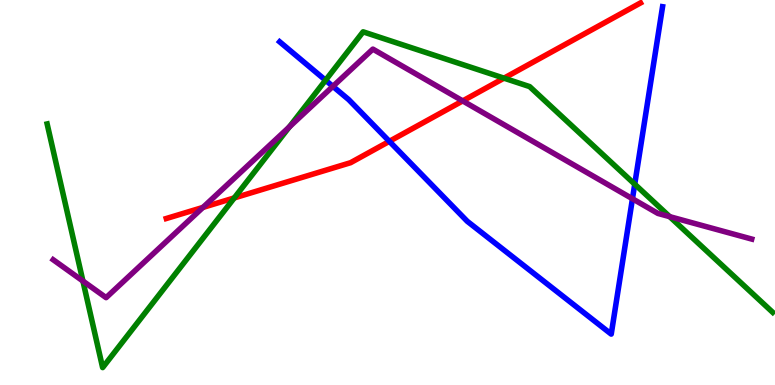[{'lines': ['blue', 'red'], 'intersections': [{'x': 5.02, 'y': 6.33}]}, {'lines': ['green', 'red'], 'intersections': [{'x': 3.02, 'y': 4.86}, {'x': 6.5, 'y': 7.97}]}, {'lines': ['purple', 'red'], 'intersections': [{'x': 2.62, 'y': 4.61}, {'x': 5.97, 'y': 7.38}]}, {'lines': ['blue', 'green'], 'intersections': [{'x': 4.2, 'y': 7.92}, {'x': 8.19, 'y': 5.22}]}, {'lines': ['blue', 'purple'], 'intersections': [{'x': 4.3, 'y': 7.76}, {'x': 8.16, 'y': 4.84}]}, {'lines': ['green', 'purple'], 'intersections': [{'x': 1.07, 'y': 2.7}, {'x': 3.73, 'y': 6.7}, {'x': 8.64, 'y': 4.37}]}]